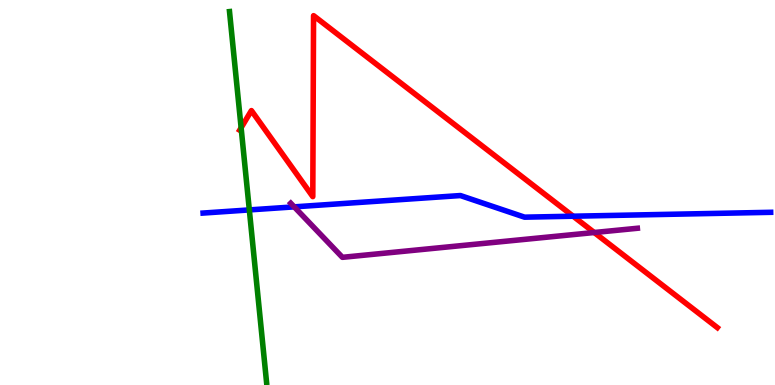[{'lines': ['blue', 'red'], 'intersections': [{'x': 7.4, 'y': 4.38}]}, {'lines': ['green', 'red'], 'intersections': [{'x': 3.11, 'y': 6.68}]}, {'lines': ['purple', 'red'], 'intersections': [{'x': 7.67, 'y': 3.96}]}, {'lines': ['blue', 'green'], 'intersections': [{'x': 3.22, 'y': 4.55}]}, {'lines': ['blue', 'purple'], 'intersections': [{'x': 3.8, 'y': 4.63}]}, {'lines': ['green', 'purple'], 'intersections': []}]